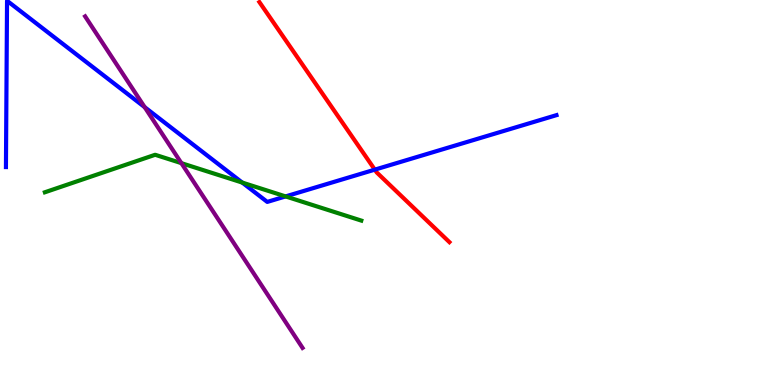[{'lines': ['blue', 'red'], 'intersections': [{'x': 4.84, 'y': 5.59}]}, {'lines': ['green', 'red'], 'intersections': []}, {'lines': ['purple', 'red'], 'intersections': []}, {'lines': ['blue', 'green'], 'intersections': [{'x': 3.13, 'y': 5.26}, {'x': 3.68, 'y': 4.9}]}, {'lines': ['blue', 'purple'], 'intersections': [{'x': 1.87, 'y': 7.22}]}, {'lines': ['green', 'purple'], 'intersections': [{'x': 2.34, 'y': 5.76}]}]